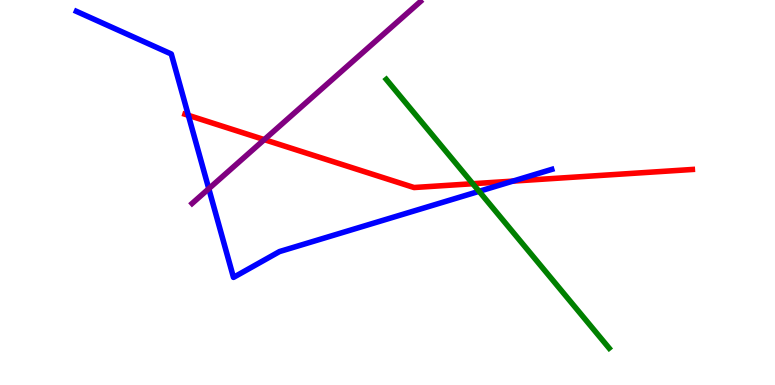[{'lines': ['blue', 'red'], 'intersections': [{'x': 2.43, 'y': 7.0}, {'x': 6.62, 'y': 5.3}]}, {'lines': ['green', 'red'], 'intersections': [{'x': 6.1, 'y': 5.23}]}, {'lines': ['purple', 'red'], 'intersections': [{'x': 3.41, 'y': 6.37}]}, {'lines': ['blue', 'green'], 'intersections': [{'x': 6.18, 'y': 5.03}]}, {'lines': ['blue', 'purple'], 'intersections': [{'x': 2.69, 'y': 5.1}]}, {'lines': ['green', 'purple'], 'intersections': []}]